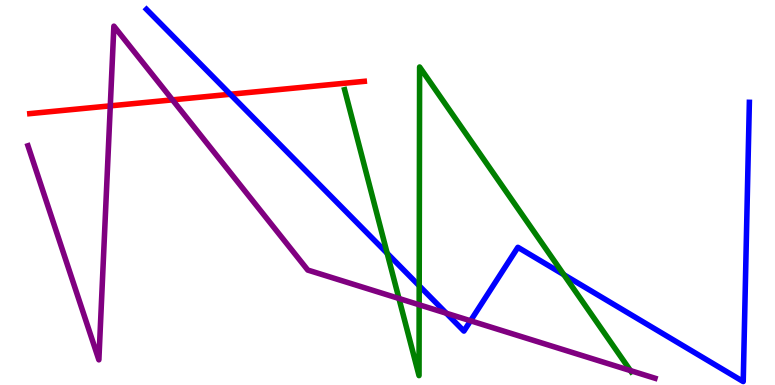[{'lines': ['blue', 'red'], 'intersections': [{'x': 2.97, 'y': 7.55}]}, {'lines': ['green', 'red'], 'intersections': []}, {'lines': ['purple', 'red'], 'intersections': [{'x': 1.42, 'y': 7.25}, {'x': 2.23, 'y': 7.41}]}, {'lines': ['blue', 'green'], 'intersections': [{'x': 5.0, 'y': 3.42}, {'x': 5.41, 'y': 2.58}, {'x': 7.28, 'y': 2.87}]}, {'lines': ['blue', 'purple'], 'intersections': [{'x': 5.76, 'y': 1.86}, {'x': 6.07, 'y': 1.67}]}, {'lines': ['green', 'purple'], 'intersections': [{'x': 5.15, 'y': 2.25}, {'x': 5.41, 'y': 2.08}, {'x': 8.13, 'y': 0.374}]}]